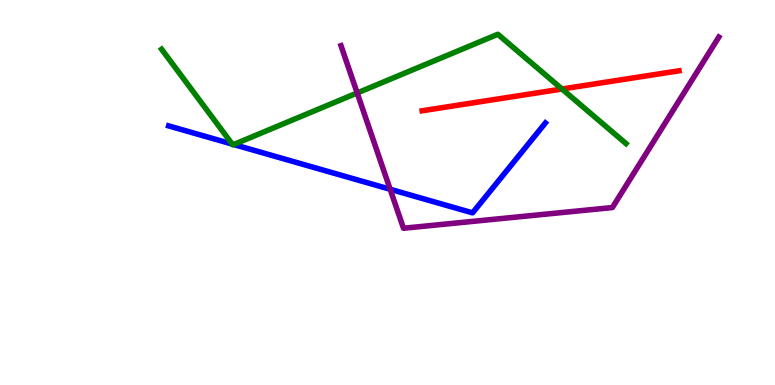[{'lines': ['blue', 'red'], 'intersections': []}, {'lines': ['green', 'red'], 'intersections': [{'x': 7.25, 'y': 7.69}]}, {'lines': ['purple', 'red'], 'intersections': []}, {'lines': ['blue', 'green'], 'intersections': [{'x': 3.0, 'y': 6.26}, {'x': 3.02, 'y': 6.25}]}, {'lines': ['blue', 'purple'], 'intersections': [{'x': 5.03, 'y': 5.08}]}, {'lines': ['green', 'purple'], 'intersections': [{'x': 4.61, 'y': 7.59}]}]